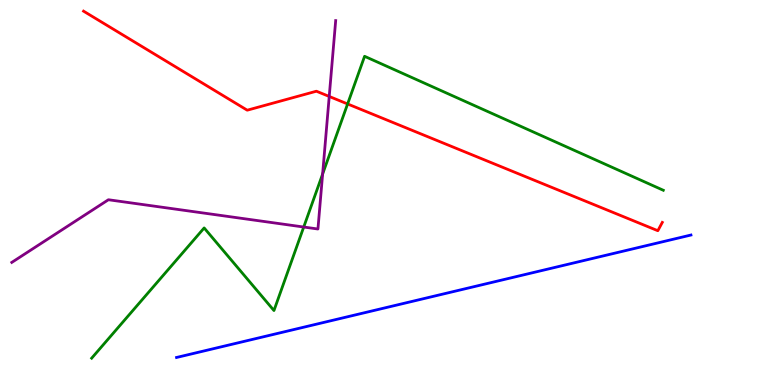[{'lines': ['blue', 'red'], 'intersections': []}, {'lines': ['green', 'red'], 'intersections': [{'x': 4.49, 'y': 7.3}]}, {'lines': ['purple', 'red'], 'intersections': [{'x': 4.25, 'y': 7.49}]}, {'lines': ['blue', 'green'], 'intersections': []}, {'lines': ['blue', 'purple'], 'intersections': []}, {'lines': ['green', 'purple'], 'intersections': [{'x': 3.92, 'y': 4.1}, {'x': 4.16, 'y': 5.48}]}]